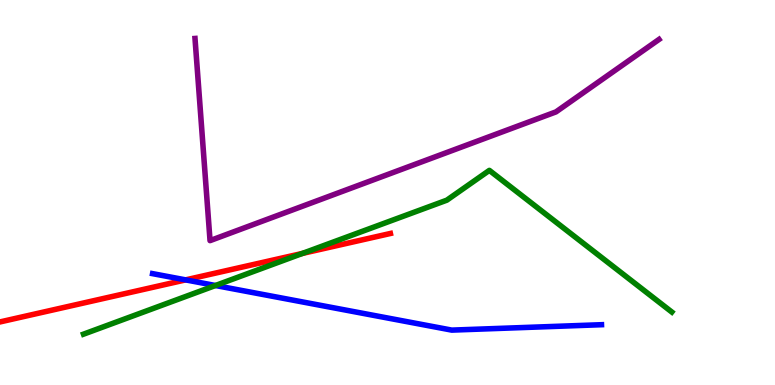[{'lines': ['blue', 'red'], 'intersections': [{'x': 2.4, 'y': 2.73}]}, {'lines': ['green', 'red'], 'intersections': [{'x': 3.9, 'y': 3.42}]}, {'lines': ['purple', 'red'], 'intersections': []}, {'lines': ['blue', 'green'], 'intersections': [{'x': 2.78, 'y': 2.58}]}, {'lines': ['blue', 'purple'], 'intersections': []}, {'lines': ['green', 'purple'], 'intersections': []}]